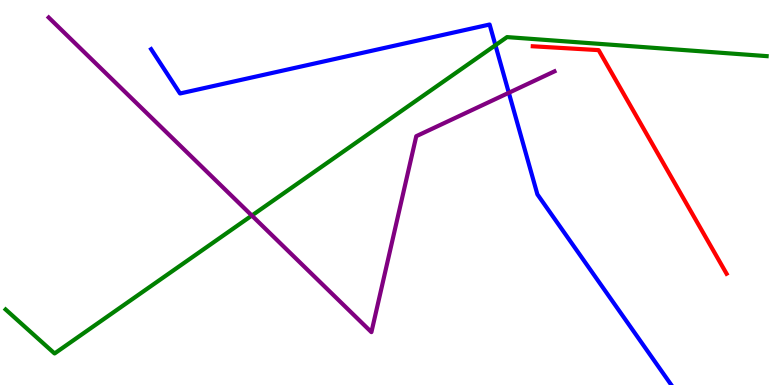[{'lines': ['blue', 'red'], 'intersections': []}, {'lines': ['green', 'red'], 'intersections': []}, {'lines': ['purple', 'red'], 'intersections': []}, {'lines': ['blue', 'green'], 'intersections': [{'x': 6.39, 'y': 8.83}]}, {'lines': ['blue', 'purple'], 'intersections': [{'x': 6.57, 'y': 7.59}]}, {'lines': ['green', 'purple'], 'intersections': [{'x': 3.25, 'y': 4.4}]}]